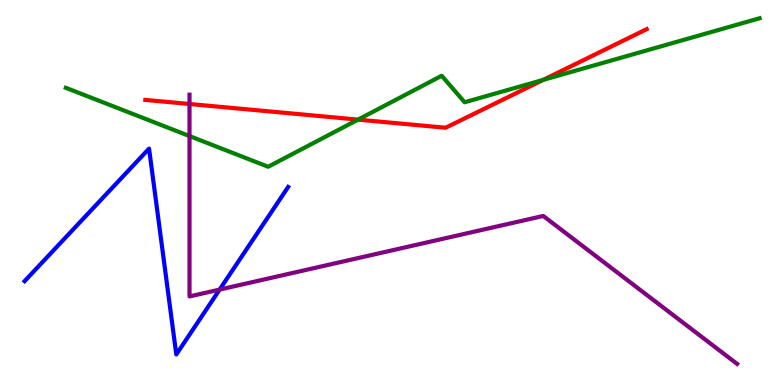[{'lines': ['blue', 'red'], 'intersections': []}, {'lines': ['green', 'red'], 'intersections': [{'x': 4.62, 'y': 6.89}, {'x': 7.01, 'y': 7.93}]}, {'lines': ['purple', 'red'], 'intersections': [{'x': 2.45, 'y': 7.3}]}, {'lines': ['blue', 'green'], 'intersections': []}, {'lines': ['blue', 'purple'], 'intersections': [{'x': 2.83, 'y': 2.48}]}, {'lines': ['green', 'purple'], 'intersections': [{'x': 2.45, 'y': 6.47}]}]